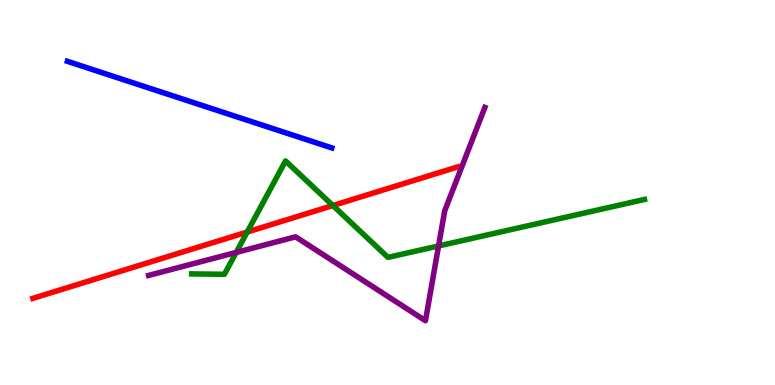[{'lines': ['blue', 'red'], 'intersections': []}, {'lines': ['green', 'red'], 'intersections': [{'x': 3.19, 'y': 3.97}, {'x': 4.3, 'y': 4.66}]}, {'lines': ['purple', 'red'], 'intersections': []}, {'lines': ['blue', 'green'], 'intersections': []}, {'lines': ['blue', 'purple'], 'intersections': []}, {'lines': ['green', 'purple'], 'intersections': [{'x': 3.05, 'y': 3.44}, {'x': 5.66, 'y': 3.61}]}]